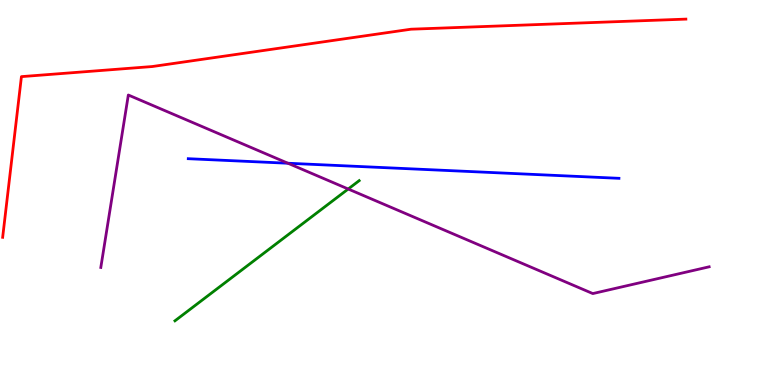[{'lines': ['blue', 'red'], 'intersections': []}, {'lines': ['green', 'red'], 'intersections': []}, {'lines': ['purple', 'red'], 'intersections': []}, {'lines': ['blue', 'green'], 'intersections': []}, {'lines': ['blue', 'purple'], 'intersections': [{'x': 3.72, 'y': 5.76}]}, {'lines': ['green', 'purple'], 'intersections': [{'x': 4.49, 'y': 5.09}]}]